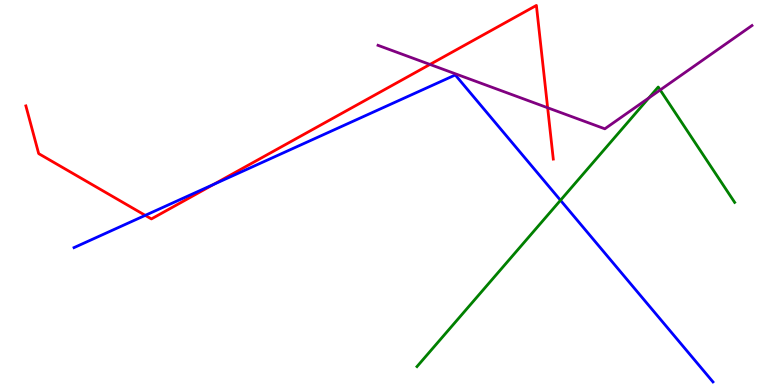[{'lines': ['blue', 'red'], 'intersections': [{'x': 1.87, 'y': 4.41}, {'x': 2.76, 'y': 5.21}]}, {'lines': ['green', 'red'], 'intersections': []}, {'lines': ['purple', 'red'], 'intersections': [{'x': 5.55, 'y': 8.33}, {'x': 7.07, 'y': 7.2}]}, {'lines': ['blue', 'green'], 'intersections': [{'x': 7.23, 'y': 4.8}]}, {'lines': ['blue', 'purple'], 'intersections': []}, {'lines': ['green', 'purple'], 'intersections': [{'x': 8.37, 'y': 7.46}, {'x': 8.52, 'y': 7.66}]}]